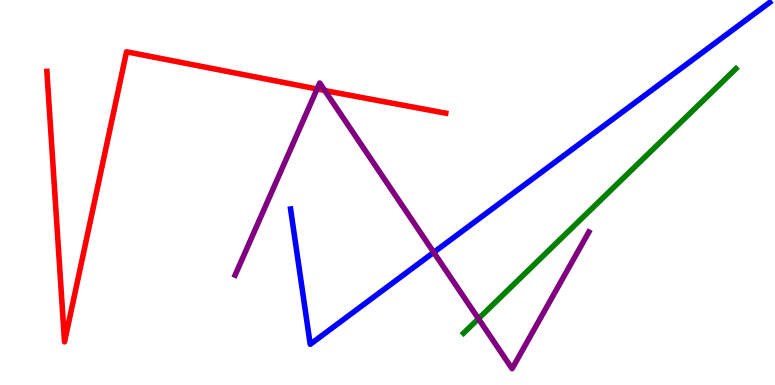[{'lines': ['blue', 'red'], 'intersections': []}, {'lines': ['green', 'red'], 'intersections': []}, {'lines': ['purple', 'red'], 'intersections': [{'x': 4.09, 'y': 7.69}, {'x': 4.19, 'y': 7.65}]}, {'lines': ['blue', 'green'], 'intersections': []}, {'lines': ['blue', 'purple'], 'intersections': [{'x': 5.6, 'y': 3.45}]}, {'lines': ['green', 'purple'], 'intersections': [{'x': 6.17, 'y': 1.72}]}]